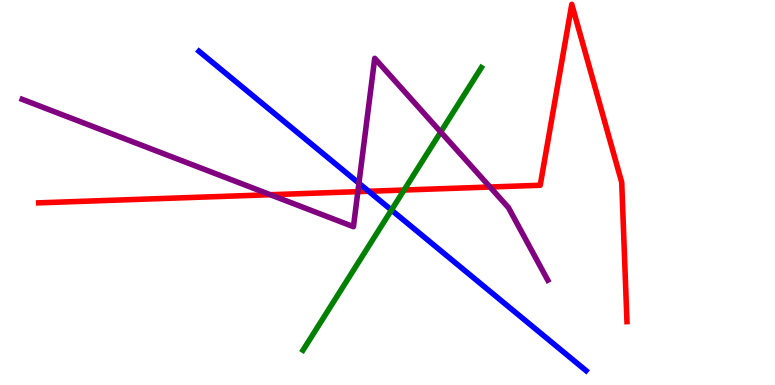[{'lines': ['blue', 'red'], 'intersections': [{'x': 4.76, 'y': 5.03}]}, {'lines': ['green', 'red'], 'intersections': [{'x': 5.21, 'y': 5.06}]}, {'lines': ['purple', 'red'], 'intersections': [{'x': 3.49, 'y': 4.94}, {'x': 4.62, 'y': 5.02}, {'x': 6.32, 'y': 5.14}]}, {'lines': ['blue', 'green'], 'intersections': [{'x': 5.05, 'y': 4.54}]}, {'lines': ['blue', 'purple'], 'intersections': [{'x': 4.63, 'y': 5.24}]}, {'lines': ['green', 'purple'], 'intersections': [{'x': 5.69, 'y': 6.57}]}]